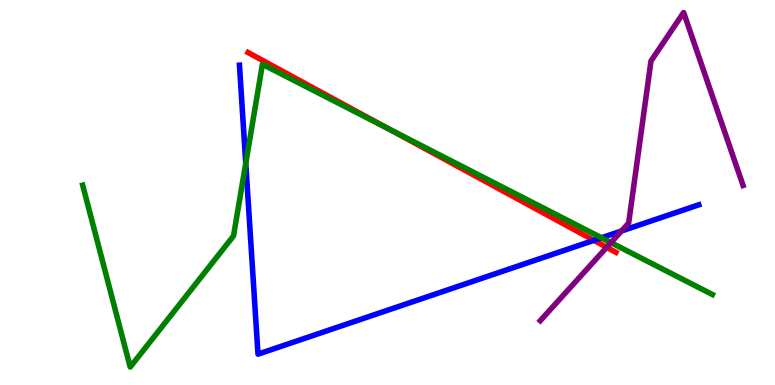[{'lines': ['blue', 'red'], 'intersections': [{'x': 7.66, 'y': 3.76}]}, {'lines': ['green', 'red'], 'intersections': [{'x': 5.01, 'y': 6.65}]}, {'lines': ['purple', 'red'], 'intersections': [{'x': 7.83, 'y': 3.58}]}, {'lines': ['blue', 'green'], 'intersections': [{'x': 3.17, 'y': 5.76}, {'x': 7.76, 'y': 3.82}]}, {'lines': ['blue', 'purple'], 'intersections': [{'x': 8.02, 'y': 4.0}]}, {'lines': ['green', 'purple'], 'intersections': [{'x': 7.88, 'y': 3.7}]}]